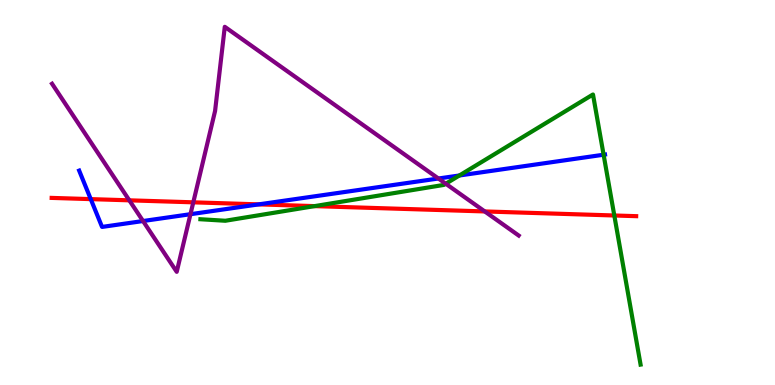[{'lines': ['blue', 'red'], 'intersections': [{'x': 1.17, 'y': 4.83}, {'x': 3.34, 'y': 4.69}]}, {'lines': ['green', 'red'], 'intersections': [{'x': 4.06, 'y': 4.65}, {'x': 7.93, 'y': 4.4}]}, {'lines': ['purple', 'red'], 'intersections': [{'x': 1.67, 'y': 4.8}, {'x': 2.49, 'y': 4.74}, {'x': 6.25, 'y': 4.51}]}, {'lines': ['blue', 'green'], 'intersections': [{'x': 5.93, 'y': 5.44}, {'x': 7.79, 'y': 5.98}]}, {'lines': ['blue', 'purple'], 'intersections': [{'x': 1.85, 'y': 4.26}, {'x': 2.46, 'y': 4.44}, {'x': 5.66, 'y': 5.36}]}, {'lines': ['green', 'purple'], 'intersections': [{'x': 5.75, 'y': 5.23}]}]